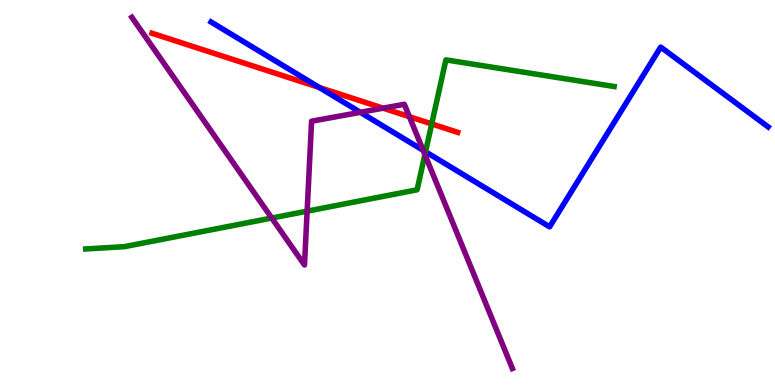[{'lines': ['blue', 'red'], 'intersections': [{'x': 4.12, 'y': 7.73}]}, {'lines': ['green', 'red'], 'intersections': [{'x': 5.57, 'y': 6.78}]}, {'lines': ['purple', 'red'], 'intersections': [{'x': 4.94, 'y': 7.19}, {'x': 5.28, 'y': 6.97}]}, {'lines': ['blue', 'green'], 'intersections': [{'x': 5.49, 'y': 6.06}]}, {'lines': ['blue', 'purple'], 'intersections': [{'x': 4.65, 'y': 7.08}, {'x': 5.46, 'y': 6.1}]}, {'lines': ['green', 'purple'], 'intersections': [{'x': 3.51, 'y': 4.34}, {'x': 3.96, 'y': 4.52}, {'x': 5.48, 'y': 5.98}]}]